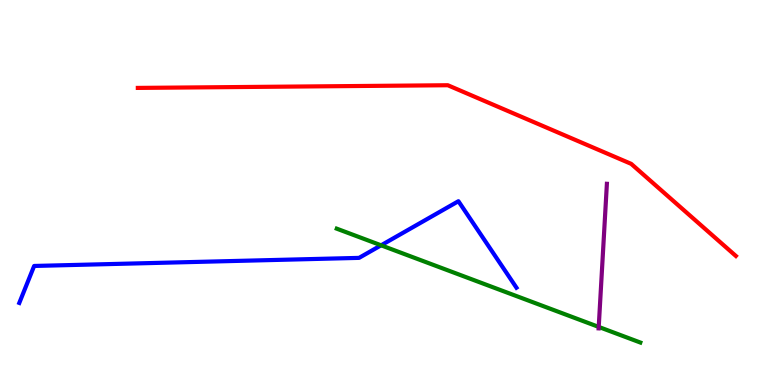[{'lines': ['blue', 'red'], 'intersections': []}, {'lines': ['green', 'red'], 'intersections': []}, {'lines': ['purple', 'red'], 'intersections': []}, {'lines': ['blue', 'green'], 'intersections': [{'x': 4.92, 'y': 3.63}]}, {'lines': ['blue', 'purple'], 'intersections': []}, {'lines': ['green', 'purple'], 'intersections': [{'x': 7.73, 'y': 1.51}]}]